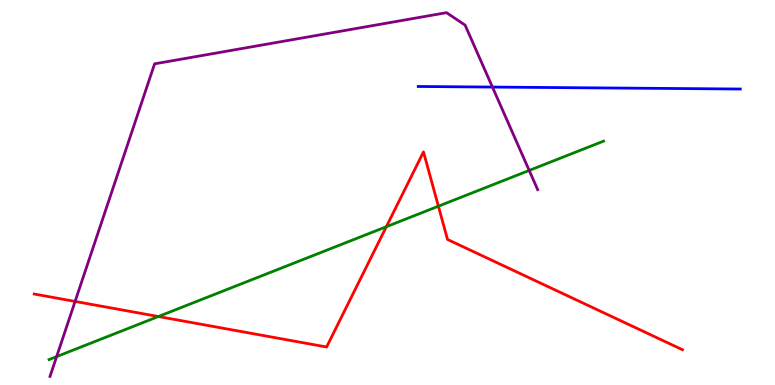[{'lines': ['blue', 'red'], 'intersections': []}, {'lines': ['green', 'red'], 'intersections': [{'x': 2.04, 'y': 1.78}, {'x': 4.99, 'y': 4.11}, {'x': 5.66, 'y': 4.64}]}, {'lines': ['purple', 'red'], 'intersections': [{'x': 0.969, 'y': 2.17}]}, {'lines': ['blue', 'green'], 'intersections': []}, {'lines': ['blue', 'purple'], 'intersections': [{'x': 6.35, 'y': 7.74}]}, {'lines': ['green', 'purple'], 'intersections': [{'x': 0.731, 'y': 0.737}, {'x': 6.83, 'y': 5.57}]}]